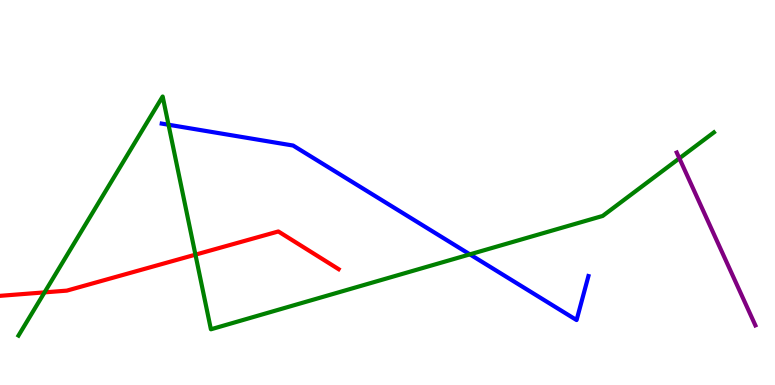[{'lines': ['blue', 'red'], 'intersections': []}, {'lines': ['green', 'red'], 'intersections': [{'x': 0.575, 'y': 2.41}, {'x': 2.52, 'y': 3.39}]}, {'lines': ['purple', 'red'], 'intersections': []}, {'lines': ['blue', 'green'], 'intersections': [{'x': 2.17, 'y': 6.76}, {'x': 6.06, 'y': 3.39}]}, {'lines': ['blue', 'purple'], 'intersections': []}, {'lines': ['green', 'purple'], 'intersections': [{'x': 8.77, 'y': 5.89}]}]